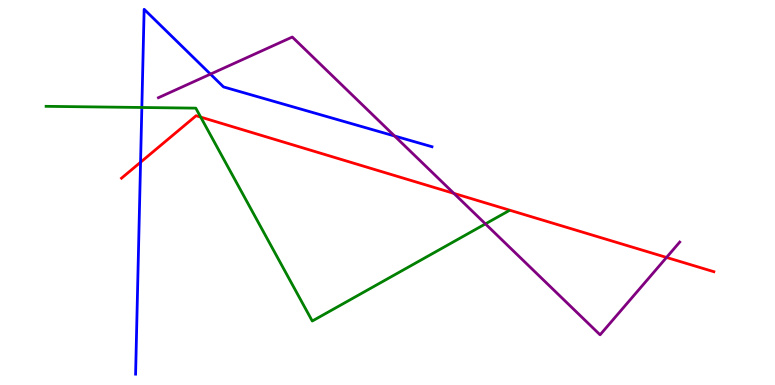[{'lines': ['blue', 'red'], 'intersections': [{'x': 1.81, 'y': 5.79}]}, {'lines': ['green', 'red'], 'intersections': [{'x': 2.59, 'y': 6.96}]}, {'lines': ['purple', 'red'], 'intersections': [{'x': 5.86, 'y': 4.98}, {'x': 8.6, 'y': 3.31}]}, {'lines': ['blue', 'green'], 'intersections': [{'x': 1.83, 'y': 7.21}]}, {'lines': ['blue', 'purple'], 'intersections': [{'x': 2.72, 'y': 8.07}, {'x': 5.09, 'y': 6.47}]}, {'lines': ['green', 'purple'], 'intersections': [{'x': 6.26, 'y': 4.18}]}]